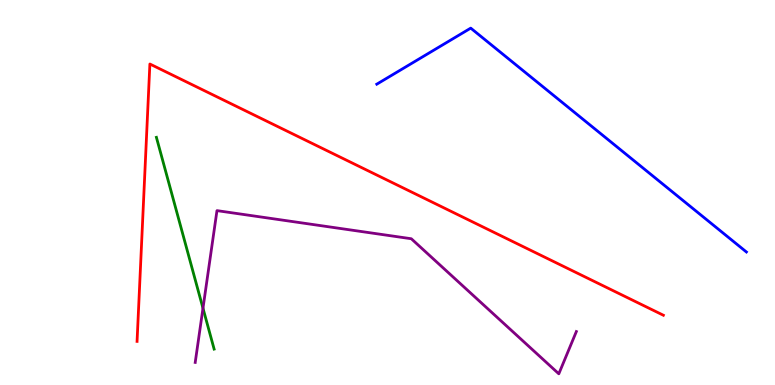[{'lines': ['blue', 'red'], 'intersections': []}, {'lines': ['green', 'red'], 'intersections': []}, {'lines': ['purple', 'red'], 'intersections': []}, {'lines': ['blue', 'green'], 'intersections': []}, {'lines': ['blue', 'purple'], 'intersections': []}, {'lines': ['green', 'purple'], 'intersections': [{'x': 2.62, 'y': 1.99}]}]